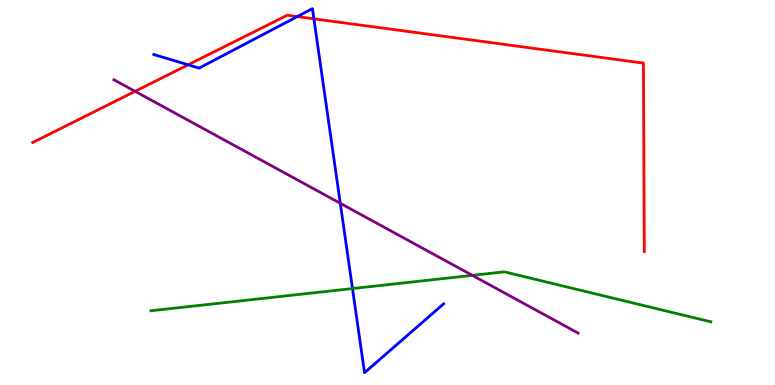[{'lines': ['blue', 'red'], 'intersections': [{'x': 2.43, 'y': 8.32}, {'x': 3.84, 'y': 9.57}, {'x': 4.05, 'y': 9.51}]}, {'lines': ['green', 'red'], 'intersections': []}, {'lines': ['purple', 'red'], 'intersections': [{'x': 1.74, 'y': 7.63}]}, {'lines': ['blue', 'green'], 'intersections': [{'x': 4.55, 'y': 2.51}]}, {'lines': ['blue', 'purple'], 'intersections': [{'x': 4.39, 'y': 4.72}]}, {'lines': ['green', 'purple'], 'intersections': [{'x': 6.09, 'y': 2.85}]}]